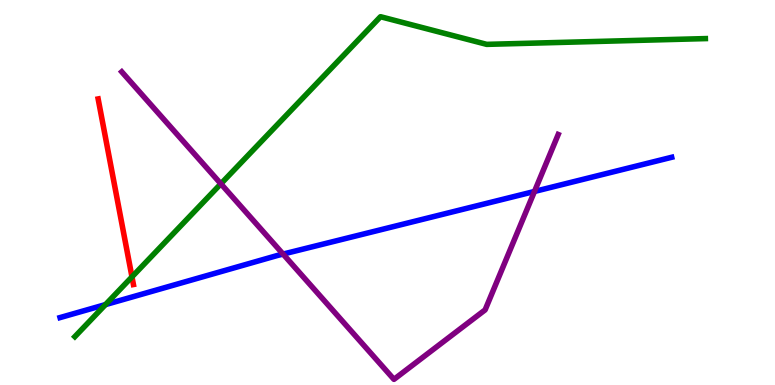[{'lines': ['blue', 'red'], 'intersections': []}, {'lines': ['green', 'red'], 'intersections': [{'x': 1.7, 'y': 2.81}]}, {'lines': ['purple', 'red'], 'intersections': []}, {'lines': ['blue', 'green'], 'intersections': [{'x': 1.36, 'y': 2.09}]}, {'lines': ['blue', 'purple'], 'intersections': [{'x': 3.65, 'y': 3.4}, {'x': 6.9, 'y': 5.03}]}, {'lines': ['green', 'purple'], 'intersections': [{'x': 2.85, 'y': 5.23}]}]